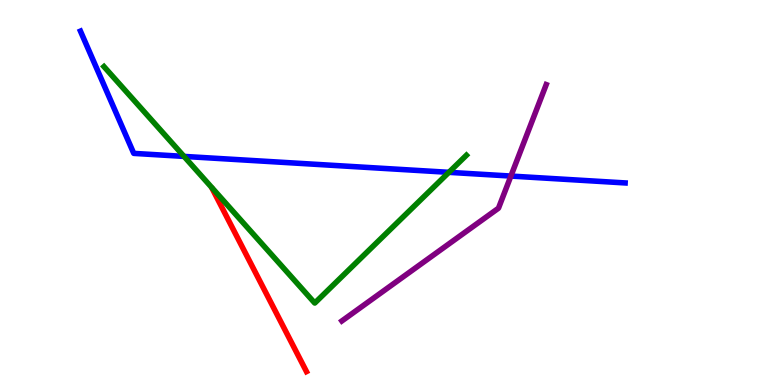[{'lines': ['blue', 'red'], 'intersections': []}, {'lines': ['green', 'red'], 'intersections': []}, {'lines': ['purple', 'red'], 'intersections': []}, {'lines': ['blue', 'green'], 'intersections': [{'x': 2.37, 'y': 5.94}, {'x': 5.79, 'y': 5.52}]}, {'lines': ['blue', 'purple'], 'intersections': [{'x': 6.59, 'y': 5.43}]}, {'lines': ['green', 'purple'], 'intersections': []}]